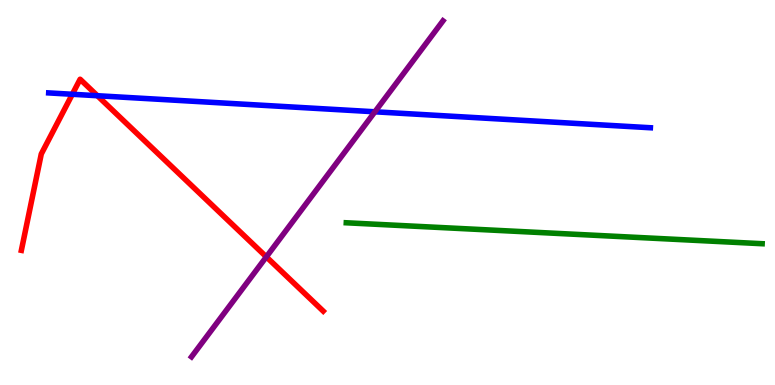[{'lines': ['blue', 'red'], 'intersections': [{'x': 0.933, 'y': 7.55}, {'x': 1.26, 'y': 7.51}]}, {'lines': ['green', 'red'], 'intersections': []}, {'lines': ['purple', 'red'], 'intersections': [{'x': 3.44, 'y': 3.33}]}, {'lines': ['blue', 'green'], 'intersections': []}, {'lines': ['blue', 'purple'], 'intersections': [{'x': 4.84, 'y': 7.1}]}, {'lines': ['green', 'purple'], 'intersections': []}]